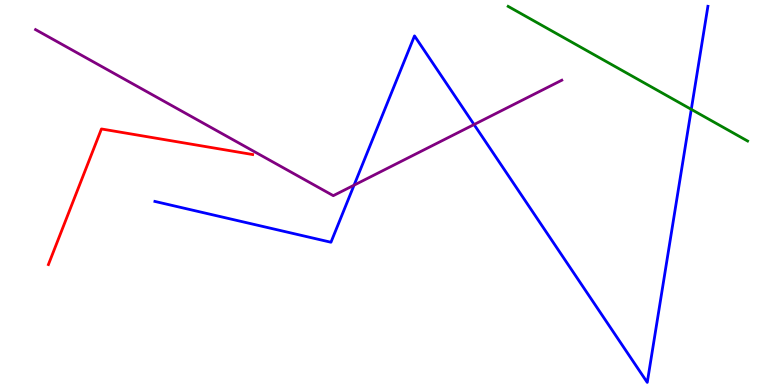[{'lines': ['blue', 'red'], 'intersections': []}, {'lines': ['green', 'red'], 'intersections': []}, {'lines': ['purple', 'red'], 'intersections': []}, {'lines': ['blue', 'green'], 'intersections': [{'x': 8.92, 'y': 7.16}]}, {'lines': ['blue', 'purple'], 'intersections': [{'x': 4.57, 'y': 5.19}, {'x': 6.12, 'y': 6.77}]}, {'lines': ['green', 'purple'], 'intersections': []}]